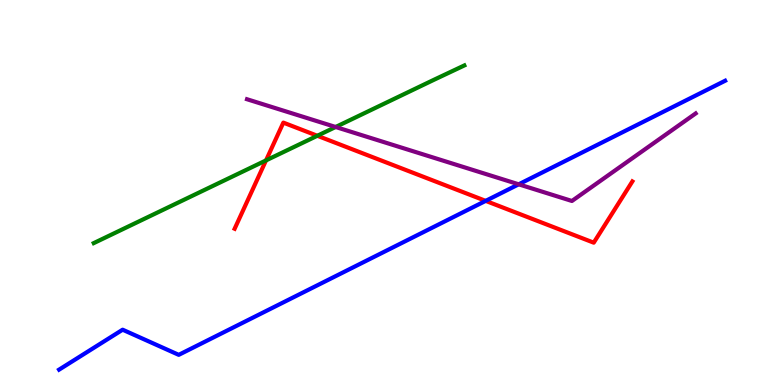[{'lines': ['blue', 'red'], 'intersections': [{'x': 6.27, 'y': 4.78}]}, {'lines': ['green', 'red'], 'intersections': [{'x': 3.43, 'y': 5.83}, {'x': 4.09, 'y': 6.47}]}, {'lines': ['purple', 'red'], 'intersections': []}, {'lines': ['blue', 'green'], 'intersections': []}, {'lines': ['blue', 'purple'], 'intersections': [{'x': 6.69, 'y': 5.21}]}, {'lines': ['green', 'purple'], 'intersections': [{'x': 4.33, 'y': 6.7}]}]